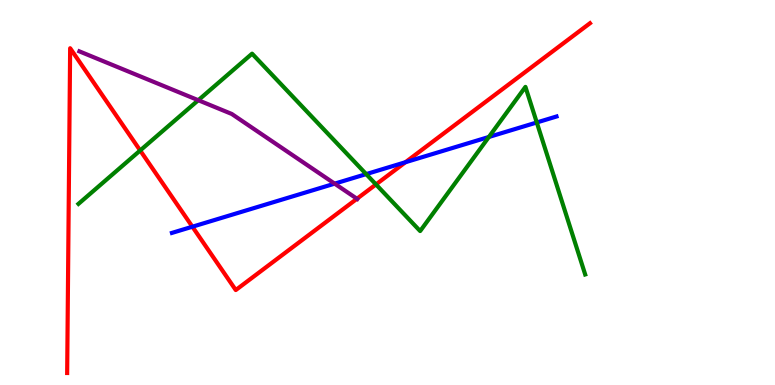[{'lines': ['blue', 'red'], 'intersections': [{'x': 2.48, 'y': 4.11}, {'x': 5.23, 'y': 5.79}]}, {'lines': ['green', 'red'], 'intersections': [{'x': 1.81, 'y': 6.09}, {'x': 4.85, 'y': 5.21}]}, {'lines': ['purple', 'red'], 'intersections': [{'x': 4.61, 'y': 4.84}]}, {'lines': ['blue', 'green'], 'intersections': [{'x': 4.73, 'y': 5.48}, {'x': 6.31, 'y': 6.44}, {'x': 6.93, 'y': 6.82}]}, {'lines': ['blue', 'purple'], 'intersections': [{'x': 4.32, 'y': 5.23}]}, {'lines': ['green', 'purple'], 'intersections': [{'x': 2.56, 'y': 7.4}]}]